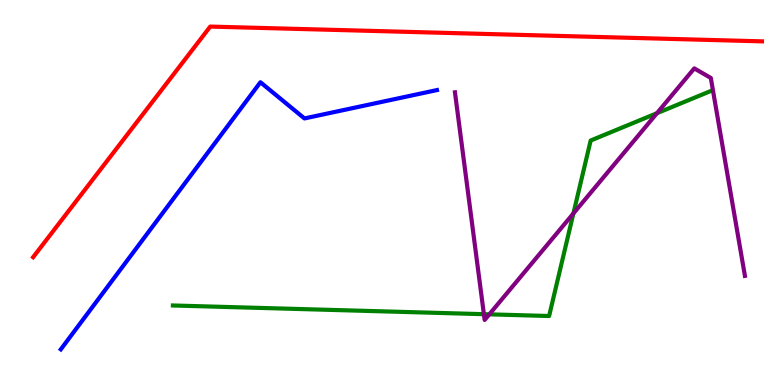[{'lines': ['blue', 'red'], 'intersections': []}, {'lines': ['green', 'red'], 'intersections': []}, {'lines': ['purple', 'red'], 'intersections': []}, {'lines': ['blue', 'green'], 'intersections': []}, {'lines': ['blue', 'purple'], 'intersections': []}, {'lines': ['green', 'purple'], 'intersections': [{'x': 6.24, 'y': 1.84}, {'x': 6.31, 'y': 1.84}, {'x': 7.4, 'y': 4.46}, {'x': 8.48, 'y': 7.06}]}]